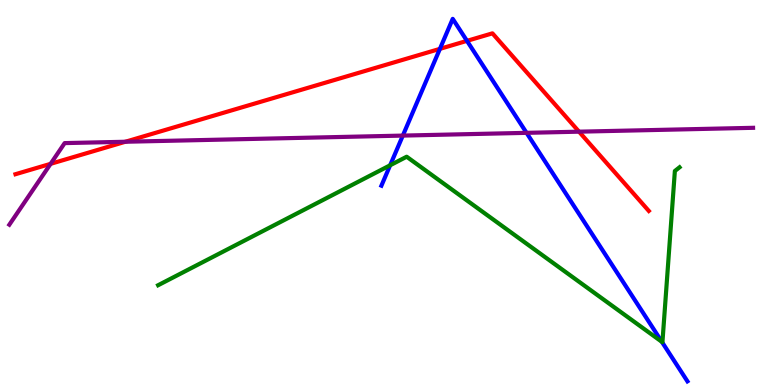[{'lines': ['blue', 'red'], 'intersections': [{'x': 5.68, 'y': 8.73}, {'x': 6.03, 'y': 8.94}]}, {'lines': ['green', 'red'], 'intersections': []}, {'lines': ['purple', 'red'], 'intersections': [{'x': 0.653, 'y': 5.74}, {'x': 1.62, 'y': 6.32}, {'x': 7.47, 'y': 6.58}]}, {'lines': ['blue', 'green'], 'intersections': [{'x': 5.03, 'y': 5.71}, {'x': 8.54, 'y': 1.12}]}, {'lines': ['blue', 'purple'], 'intersections': [{'x': 5.2, 'y': 6.48}, {'x': 6.79, 'y': 6.55}]}, {'lines': ['green', 'purple'], 'intersections': []}]